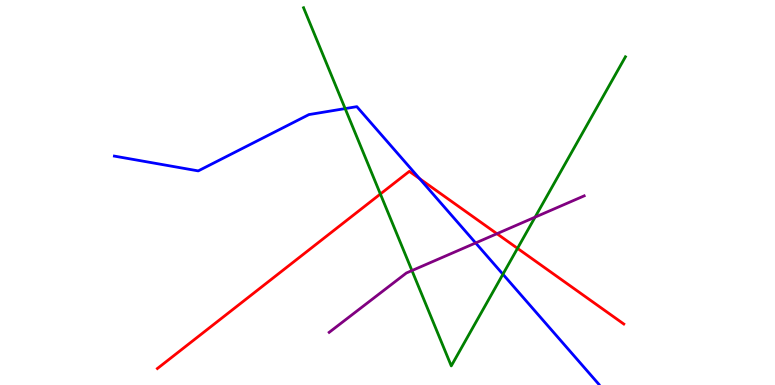[{'lines': ['blue', 'red'], 'intersections': [{'x': 5.41, 'y': 5.36}]}, {'lines': ['green', 'red'], 'intersections': [{'x': 4.91, 'y': 4.96}, {'x': 6.68, 'y': 3.55}]}, {'lines': ['purple', 'red'], 'intersections': [{'x': 6.41, 'y': 3.93}]}, {'lines': ['blue', 'green'], 'intersections': [{'x': 4.45, 'y': 7.18}, {'x': 6.49, 'y': 2.88}]}, {'lines': ['blue', 'purple'], 'intersections': [{'x': 6.14, 'y': 3.69}]}, {'lines': ['green', 'purple'], 'intersections': [{'x': 5.32, 'y': 2.97}, {'x': 6.9, 'y': 4.36}]}]